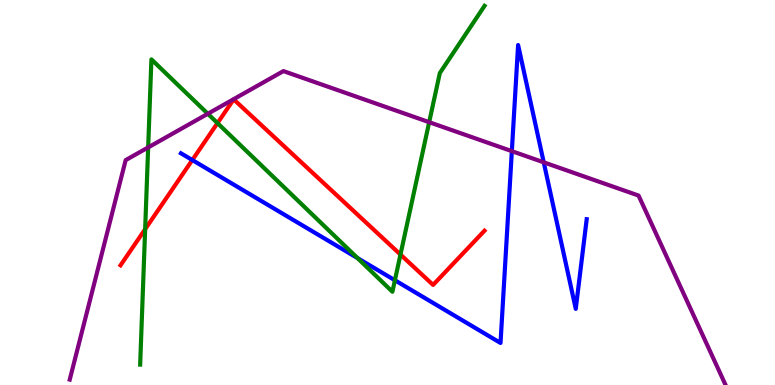[{'lines': ['blue', 'red'], 'intersections': [{'x': 2.48, 'y': 5.84}]}, {'lines': ['green', 'red'], 'intersections': [{'x': 1.87, 'y': 4.05}, {'x': 2.81, 'y': 6.8}, {'x': 5.17, 'y': 3.39}]}, {'lines': ['purple', 'red'], 'intersections': []}, {'lines': ['blue', 'green'], 'intersections': [{'x': 4.61, 'y': 3.3}, {'x': 5.1, 'y': 2.72}]}, {'lines': ['blue', 'purple'], 'intersections': [{'x': 6.6, 'y': 6.07}, {'x': 7.02, 'y': 5.78}]}, {'lines': ['green', 'purple'], 'intersections': [{'x': 1.91, 'y': 6.17}, {'x': 2.68, 'y': 7.05}, {'x': 5.54, 'y': 6.83}]}]